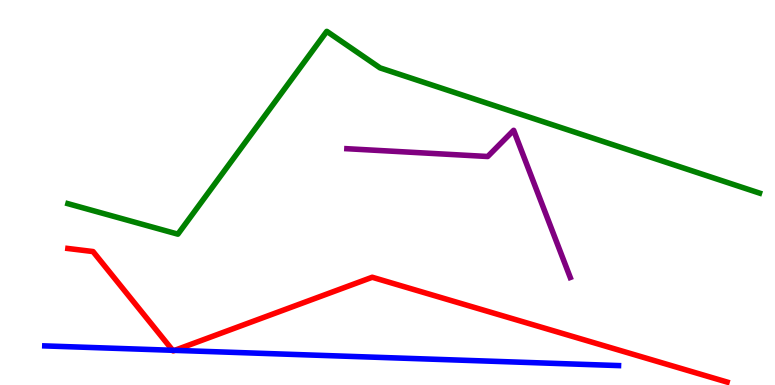[{'lines': ['blue', 'red'], 'intersections': [{'x': 2.23, 'y': 0.902}, {'x': 2.25, 'y': 0.9}]}, {'lines': ['green', 'red'], 'intersections': []}, {'lines': ['purple', 'red'], 'intersections': []}, {'lines': ['blue', 'green'], 'intersections': []}, {'lines': ['blue', 'purple'], 'intersections': []}, {'lines': ['green', 'purple'], 'intersections': []}]